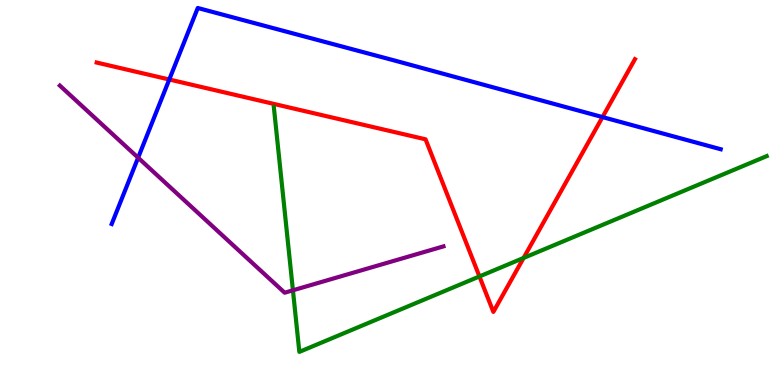[{'lines': ['blue', 'red'], 'intersections': [{'x': 2.18, 'y': 7.94}, {'x': 7.77, 'y': 6.96}]}, {'lines': ['green', 'red'], 'intersections': [{'x': 6.19, 'y': 2.82}, {'x': 6.76, 'y': 3.3}]}, {'lines': ['purple', 'red'], 'intersections': []}, {'lines': ['blue', 'green'], 'intersections': []}, {'lines': ['blue', 'purple'], 'intersections': [{'x': 1.78, 'y': 5.9}]}, {'lines': ['green', 'purple'], 'intersections': [{'x': 3.78, 'y': 2.46}]}]